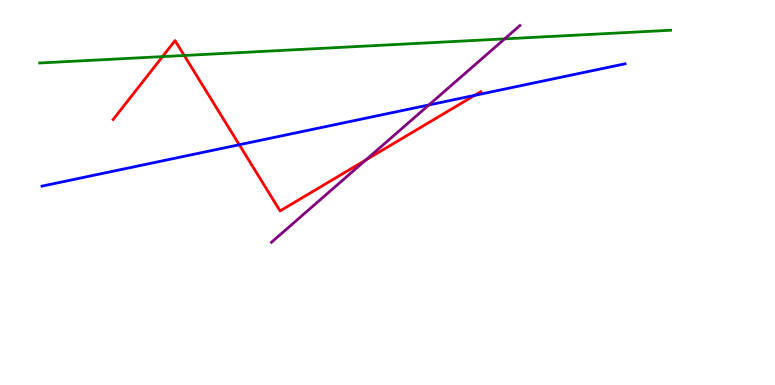[{'lines': ['blue', 'red'], 'intersections': [{'x': 3.09, 'y': 6.24}, {'x': 6.12, 'y': 7.52}]}, {'lines': ['green', 'red'], 'intersections': [{'x': 2.1, 'y': 8.53}, {'x': 2.38, 'y': 8.56}]}, {'lines': ['purple', 'red'], 'intersections': [{'x': 4.72, 'y': 5.84}]}, {'lines': ['blue', 'green'], 'intersections': []}, {'lines': ['blue', 'purple'], 'intersections': [{'x': 5.53, 'y': 7.27}]}, {'lines': ['green', 'purple'], 'intersections': [{'x': 6.51, 'y': 8.99}]}]